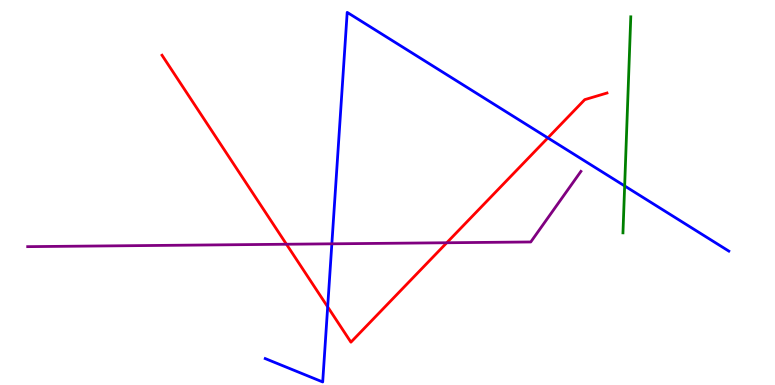[{'lines': ['blue', 'red'], 'intersections': [{'x': 4.23, 'y': 2.03}, {'x': 7.07, 'y': 6.42}]}, {'lines': ['green', 'red'], 'intersections': []}, {'lines': ['purple', 'red'], 'intersections': [{'x': 3.7, 'y': 3.66}, {'x': 5.76, 'y': 3.69}]}, {'lines': ['blue', 'green'], 'intersections': [{'x': 8.06, 'y': 5.17}]}, {'lines': ['blue', 'purple'], 'intersections': [{'x': 4.28, 'y': 3.67}]}, {'lines': ['green', 'purple'], 'intersections': []}]